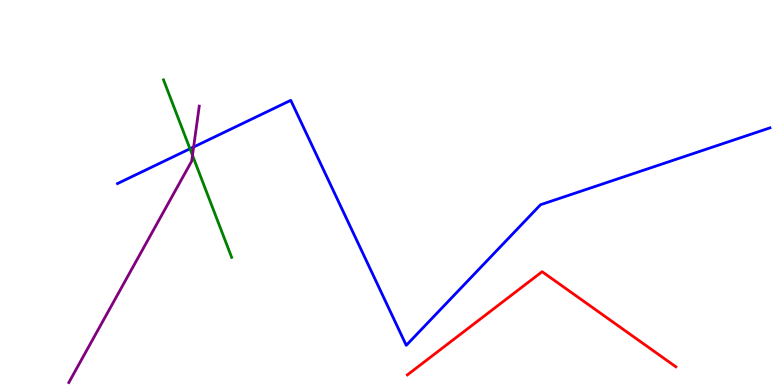[{'lines': ['blue', 'red'], 'intersections': []}, {'lines': ['green', 'red'], 'intersections': []}, {'lines': ['purple', 'red'], 'intersections': []}, {'lines': ['blue', 'green'], 'intersections': [{'x': 2.45, 'y': 6.14}]}, {'lines': ['blue', 'purple'], 'intersections': [{'x': 2.5, 'y': 6.18}]}, {'lines': ['green', 'purple'], 'intersections': [{'x': 2.48, 'y': 5.97}]}]